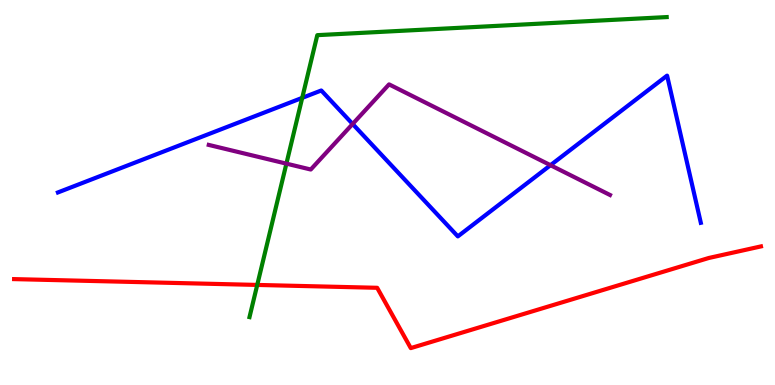[{'lines': ['blue', 'red'], 'intersections': []}, {'lines': ['green', 'red'], 'intersections': [{'x': 3.32, 'y': 2.6}]}, {'lines': ['purple', 'red'], 'intersections': []}, {'lines': ['blue', 'green'], 'intersections': [{'x': 3.9, 'y': 7.46}]}, {'lines': ['blue', 'purple'], 'intersections': [{'x': 4.55, 'y': 6.78}, {'x': 7.1, 'y': 5.71}]}, {'lines': ['green', 'purple'], 'intersections': [{'x': 3.7, 'y': 5.75}]}]